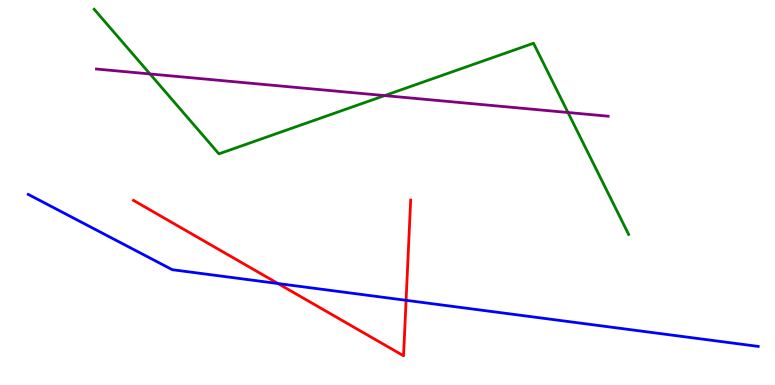[{'lines': ['blue', 'red'], 'intersections': [{'x': 3.59, 'y': 2.64}, {'x': 5.24, 'y': 2.2}]}, {'lines': ['green', 'red'], 'intersections': []}, {'lines': ['purple', 'red'], 'intersections': []}, {'lines': ['blue', 'green'], 'intersections': []}, {'lines': ['blue', 'purple'], 'intersections': []}, {'lines': ['green', 'purple'], 'intersections': [{'x': 1.94, 'y': 8.08}, {'x': 4.96, 'y': 7.52}, {'x': 7.33, 'y': 7.08}]}]